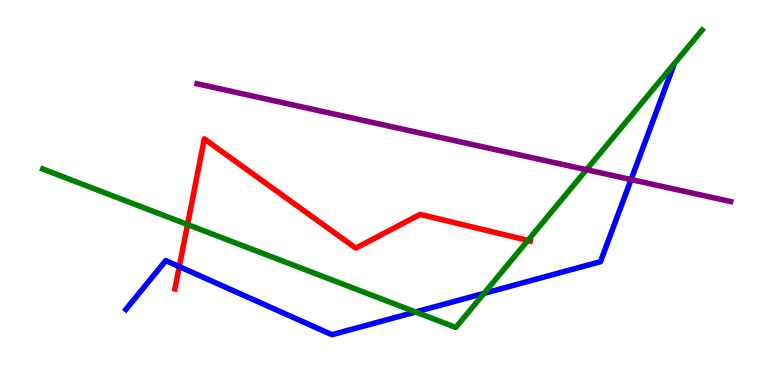[{'lines': ['blue', 'red'], 'intersections': [{'x': 2.31, 'y': 3.07}]}, {'lines': ['green', 'red'], 'intersections': [{'x': 2.42, 'y': 4.17}, {'x': 6.81, 'y': 3.76}]}, {'lines': ['purple', 'red'], 'intersections': []}, {'lines': ['blue', 'green'], 'intersections': [{'x': 5.36, 'y': 1.9}, {'x': 6.25, 'y': 2.38}]}, {'lines': ['blue', 'purple'], 'intersections': [{'x': 8.14, 'y': 5.34}]}, {'lines': ['green', 'purple'], 'intersections': [{'x': 7.57, 'y': 5.59}]}]